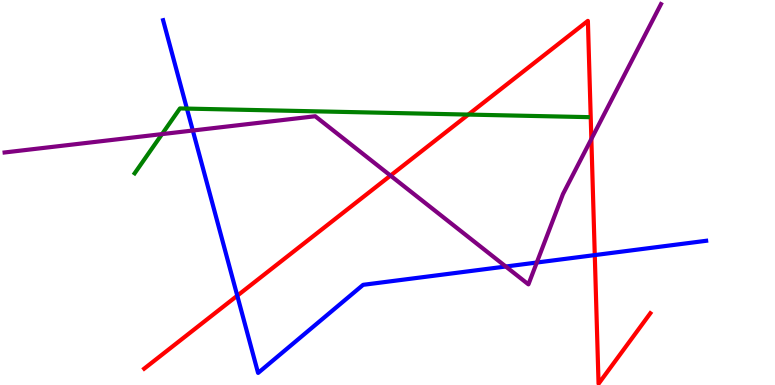[{'lines': ['blue', 'red'], 'intersections': [{'x': 3.06, 'y': 2.32}, {'x': 7.67, 'y': 3.37}]}, {'lines': ['green', 'red'], 'intersections': [{'x': 6.04, 'y': 7.02}]}, {'lines': ['purple', 'red'], 'intersections': [{'x': 5.04, 'y': 5.44}, {'x': 7.63, 'y': 6.39}]}, {'lines': ['blue', 'green'], 'intersections': [{'x': 2.41, 'y': 7.18}]}, {'lines': ['blue', 'purple'], 'intersections': [{'x': 2.49, 'y': 6.61}, {'x': 6.53, 'y': 3.08}, {'x': 6.93, 'y': 3.18}]}, {'lines': ['green', 'purple'], 'intersections': [{'x': 2.09, 'y': 6.52}]}]